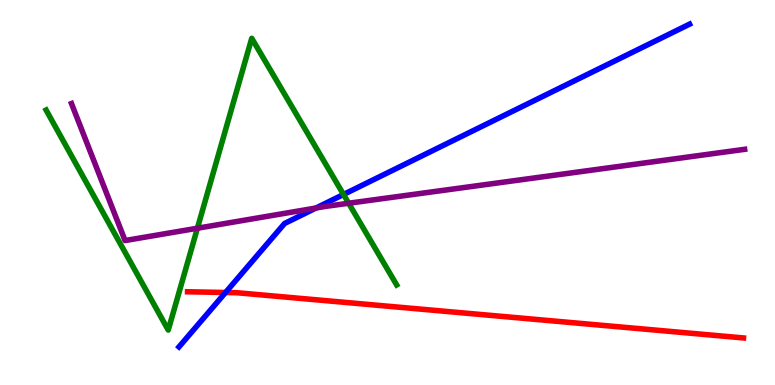[{'lines': ['blue', 'red'], 'intersections': [{'x': 2.91, 'y': 2.4}]}, {'lines': ['green', 'red'], 'intersections': []}, {'lines': ['purple', 'red'], 'intersections': []}, {'lines': ['blue', 'green'], 'intersections': [{'x': 4.43, 'y': 4.95}]}, {'lines': ['blue', 'purple'], 'intersections': [{'x': 4.08, 'y': 4.6}]}, {'lines': ['green', 'purple'], 'intersections': [{'x': 2.55, 'y': 4.07}, {'x': 4.5, 'y': 4.72}]}]